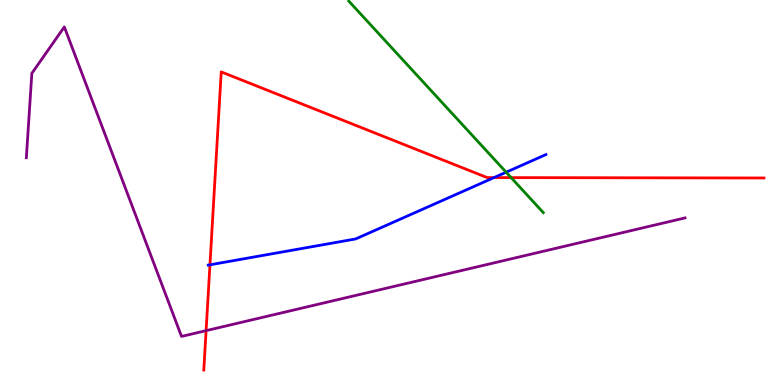[{'lines': ['blue', 'red'], 'intersections': [{'x': 2.71, 'y': 3.12}, {'x': 6.37, 'y': 5.39}]}, {'lines': ['green', 'red'], 'intersections': [{'x': 6.59, 'y': 5.39}]}, {'lines': ['purple', 'red'], 'intersections': [{'x': 2.66, 'y': 1.41}]}, {'lines': ['blue', 'green'], 'intersections': [{'x': 6.53, 'y': 5.53}]}, {'lines': ['blue', 'purple'], 'intersections': []}, {'lines': ['green', 'purple'], 'intersections': []}]